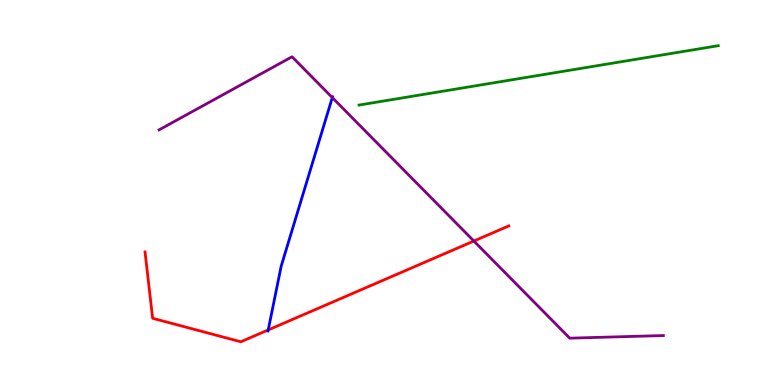[{'lines': ['blue', 'red'], 'intersections': [{'x': 3.46, 'y': 1.43}]}, {'lines': ['green', 'red'], 'intersections': []}, {'lines': ['purple', 'red'], 'intersections': [{'x': 6.11, 'y': 3.74}]}, {'lines': ['blue', 'green'], 'intersections': []}, {'lines': ['blue', 'purple'], 'intersections': [{'x': 4.29, 'y': 7.47}]}, {'lines': ['green', 'purple'], 'intersections': []}]